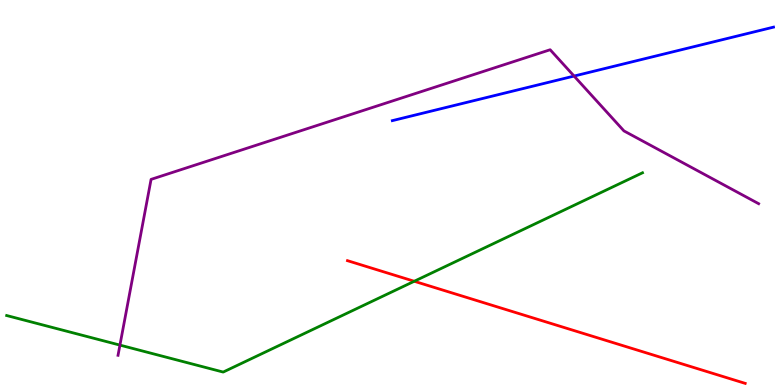[{'lines': ['blue', 'red'], 'intersections': []}, {'lines': ['green', 'red'], 'intersections': [{'x': 5.35, 'y': 2.69}]}, {'lines': ['purple', 'red'], 'intersections': []}, {'lines': ['blue', 'green'], 'intersections': []}, {'lines': ['blue', 'purple'], 'intersections': [{'x': 7.41, 'y': 8.02}]}, {'lines': ['green', 'purple'], 'intersections': [{'x': 1.55, 'y': 1.04}]}]